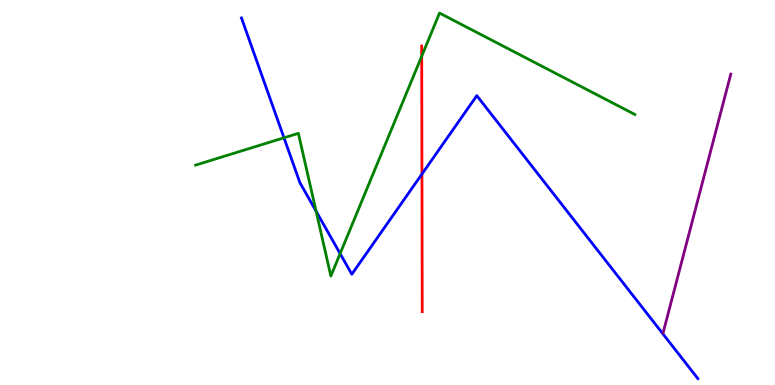[{'lines': ['blue', 'red'], 'intersections': [{'x': 5.44, 'y': 5.48}]}, {'lines': ['green', 'red'], 'intersections': [{'x': 5.44, 'y': 8.54}]}, {'lines': ['purple', 'red'], 'intersections': []}, {'lines': ['blue', 'green'], 'intersections': [{'x': 3.66, 'y': 6.42}, {'x': 4.08, 'y': 4.51}, {'x': 4.39, 'y': 3.41}]}, {'lines': ['blue', 'purple'], 'intersections': []}, {'lines': ['green', 'purple'], 'intersections': []}]